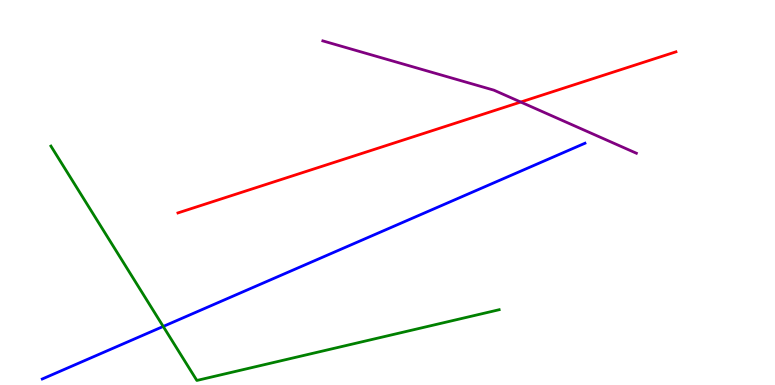[{'lines': ['blue', 'red'], 'intersections': []}, {'lines': ['green', 'red'], 'intersections': []}, {'lines': ['purple', 'red'], 'intersections': [{'x': 6.72, 'y': 7.35}]}, {'lines': ['blue', 'green'], 'intersections': [{'x': 2.11, 'y': 1.52}]}, {'lines': ['blue', 'purple'], 'intersections': []}, {'lines': ['green', 'purple'], 'intersections': []}]